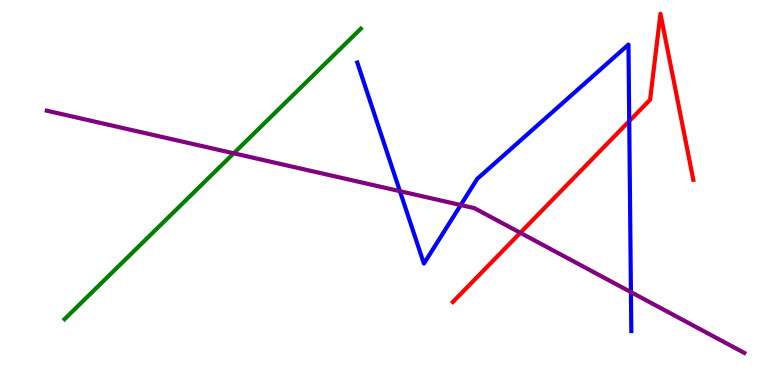[{'lines': ['blue', 'red'], 'intersections': [{'x': 8.12, 'y': 6.85}]}, {'lines': ['green', 'red'], 'intersections': []}, {'lines': ['purple', 'red'], 'intersections': [{'x': 6.71, 'y': 3.95}]}, {'lines': ['blue', 'green'], 'intersections': []}, {'lines': ['blue', 'purple'], 'intersections': [{'x': 5.16, 'y': 5.03}, {'x': 5.95, 'y': 4.67}, {'x': 8.14, 'y': 2.41}]}, {'lines': ['green', 'purple'], 'intersections': [{'x': 3.02, 'y': 6.02}]}]